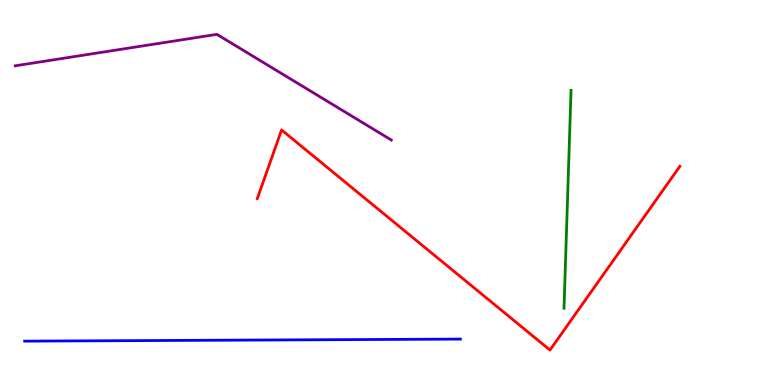[{'lines': ['blue', 'red'], 'intersections': []}, {'lines': ['green', 'red'], 'intersections': []}, {'lines': ['purple', 'red'], 'intersections': []}, {'lines': ['blue', 'green'], 'intersections': []}, {'lines': ['blue', 'purple'], 'intersections': []}, {'lines': ['green', 'purple'], 'intersections': []}]